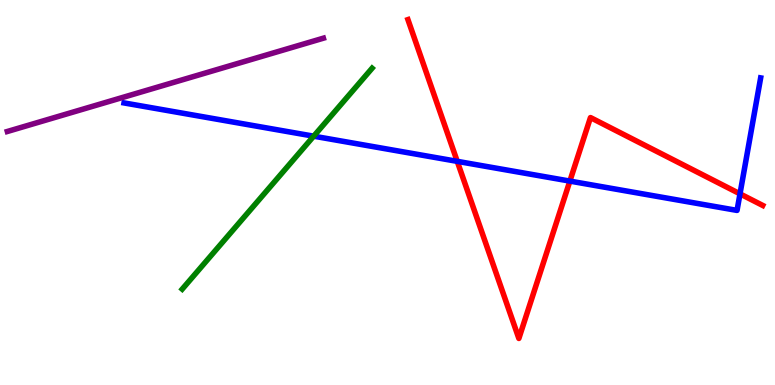[{'lines': ['blue', 'red'], 'intersections': [{'x': 5.9, 'y': 5.81}, {'x': 7.35, 'y': 5.3}, {'x': 9.55, 'y': 4.96}]}, {'lines': ['green', 'red'], 'intersections': []}, {'lines': ['purple', 'red'], 'intersections': []}, {'lines': ['blue', 'green'], 'intersections': [{'x': 4.05, 'y': 6.46}]}, {'lines': ['blue', 'purple'], 'intersections': []}, {'lines': ['green', 'purple'], 'intersections': []}]